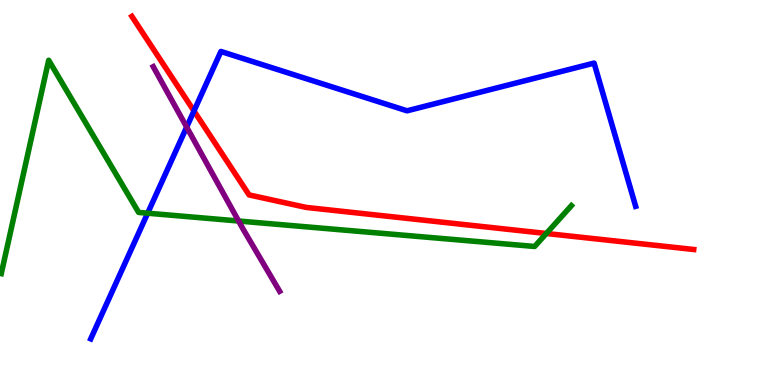[{'lines': ['blue', 'red'], 'intersections': [{'x': 2.5, 'y': 7.12}]}, {'lines': ['green', 'red'], 'intersections': [{'x': 7.05, 'y': 3.94}]}, {'lines': ['purple', 'red'], 'intersections': []}, {'lines': ['blue', 'green'], 'intersections': [{'x': 1.91, 'y': 4.46}]}, {'lines': ['blue', 'purple'], 'intersections': [{'x': 2.41, 'y': 6.7}]}, {'lines': ['green', 'purple'], 'intersections': [{'x': 3.08, 'y': 4.26}]}]